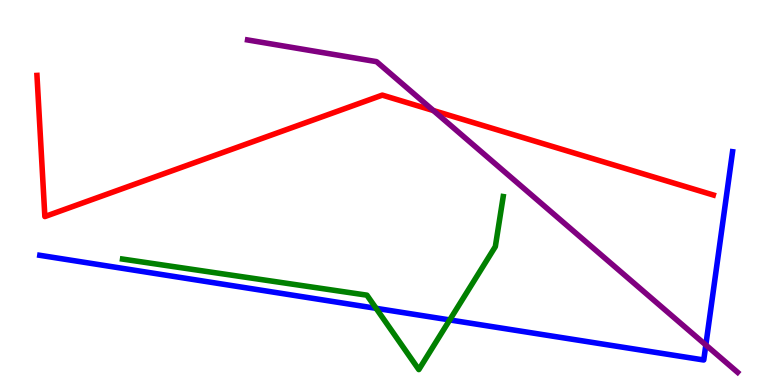[{'lines': ['blue', 'red'], 'intersections': []}, {'lines': ['green', 'red'], 'intersections': []}, {'lines': ['purple', 'red'], 'intersections': [{'x': 5.59, 'y': 7.13}]}, {'lines': ['blue', 'green'], 'intersections': [{'x': 4.85, 'y': 1.99}, {'x': 5.8, 'y': 1.69}]}, {'lines': ['blue', 'purple'], 'intersections': [{'x': 9.11, 'y': 1.04}]}, {'lines': ['green', 'purple'], 'intersections': []}]